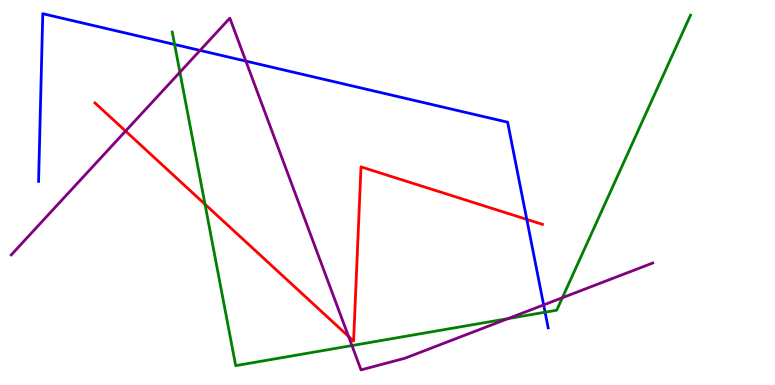[{'lines': ['blue', 'red'], 'intersections': [{'x': 6.8, 'y': 4.3}]}, {'lines': ['green', 'red'], 'intersections': [{'x': 2.65, 'y': 4.69}]}, {'lines': ['purple', 'red'], 'intersections': [{'x': 1.62, 'y': 6.6}, {'x': 4.5, 'y': 1.26}]}, {'lines': ['blue', 'green'], 'intersections': [{'x': 2.25, 'y': 8.84}, {'x': 7.03, 'y': 1.89}]}, {'lines': ['blue', 'purple'], 'intersections': [{'x': 2.58, 'y': 8.69}, {'x': 3.17, 'y': 8.41}, {'x': 7.01, 'y': 2.08}]}, {'lines': ['green', 'purple'], 'intersections': [{'x': 2.32, 'y': 8.12}, {'x': 4.54, 'y': 1.02}, {'x': 6.56, 'y': 1.72}, {'x': 7.26, 'y': 2.27}]}]